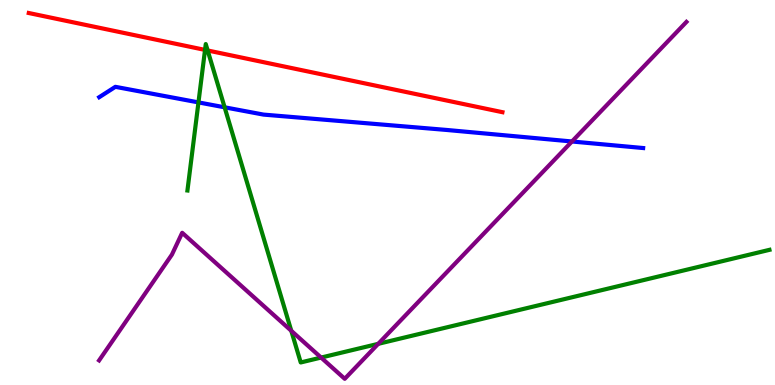[{'lines': ['blue', 'red'], 'intersections': []}, {'lines': ['green', 'red'], 'intersections': [{'x': 2.65, 'y': 8.7}, {'x': 2.68, 'y': 8.69}]}, {'lines': ['purple', 'red'], 'intersections': []}, {'lines': ['blue', 'green'], 'intersections': [{'x': 2.56, 'y': 7.34}, {'x': 2.9, 'y': 7.21}]}, {'lines': ['blue', 'purple'], 'intersections': [{'x': 7.38, 'y': 6.33}]}, {'lines': ['green', 'purple'], 'intersections': [{'x': 3.76, 'y': 1.41}, {'x': 4.14, 'y': 0.713}, {'x': 4.88, 'y': 1.07}]}]